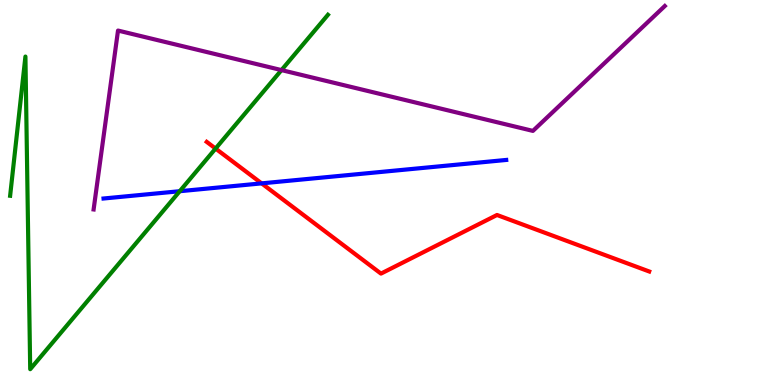[{'lines': ['blue', 'red'], 'intersections': [{'x': 3.38, 'y': 5.24}]}, {'lines': ['green', 'red'], 'intersections': [{'x': 2.78, 'y': 6.14}]}, {'lines': ['purple', 'red'], 'intersections': []}, {'lines': ['blue', 'green'], 'intersections': [{'x': 2.32, 'y': 5.03}]}, {'lines': ['blue', 'purple'], 'intersections': []}, {'lines': ['green', 'purple'], 'intersections': [{'x': 3.63, 'y': 8.18}]}]